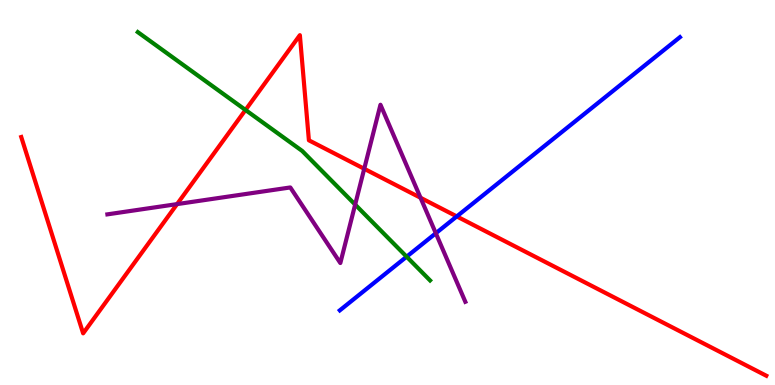[{'lines': ['blue', 'red'], 'intersections': [{'x': 5.89, 'y': 4.38}]}, {'lines': ['green', 'red'], 'intersections': [{'x': 3.17, 'y': 7.14}]}, {'lines': ['purple', 'red'], 'intersections': [{'x': 2.28, 'y': 4.7}, {'x': 4.7, 'y': 5.62}, {'x': 5.43, 'y': 4.86}]}, {'lines': ['blue', 'green'], 'intersections': [{'x': 5.25, 'y': 3.33}]}, {'lines': ['blue', 'purple'], 'intersections': [{'x': 5.62, 'y': 3.94}]}, {'lines': ['green', 'purple'], 'intersections': [{'x': 4.58, 'y': 4.69}]}]